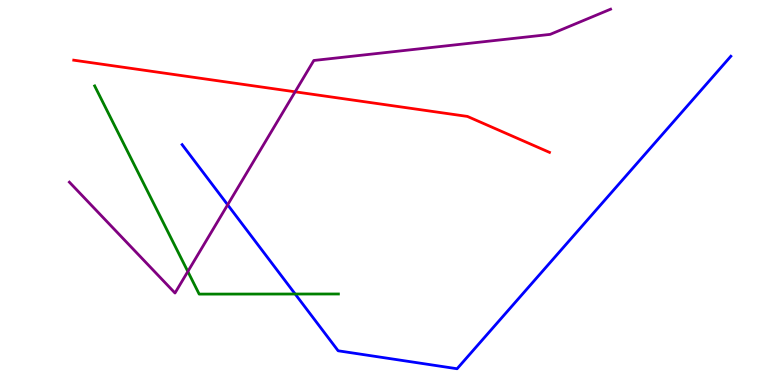[{'lines': ['blue', 'red'], 'intersections': []}, {'lines': ['green', 'red'], 'intersections': []}, {'lines': ['purple', 'red'], 'intersections': [{'x': 3.81, 'y': 7.62}]}, {'lines': ['blue', 'green'], 'intersections': [{'x': 3.81, 'y': 2.36}]}, {'lines': ['blue', 'purple'], 'intersections': [{'x': 2.94, 'y': 4.68}]}, {'lines': ['green', 'purple'], 'intersections': [{'x': 2.42, 'y': 2.95}]}]